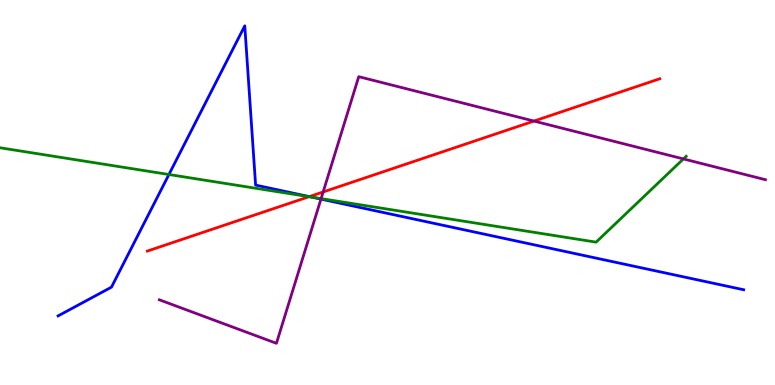[{'lines': ['blue', 'red'], 'intersections': [{'x': 3.99, 'y': 4.89}]}, {'lines': ['green', 'red'], 'intersections': [{'x': 3.99, 'y': 4.89}]}, {'lines': ['purple', 'red'], 'intersections': [{'x': 4.17, 'y': 5.01}, {'x': 6.89, 'y': 6.86}]}, {'lines': ['blue', 'green'], 'intersections': [{'x': 2.18, 'y': 5.47}, {'x': 4.02, 'y': 4.88}]}, {'lines': ['blue', 'purple'], 'intersections': [{'x': 4.14, 'y': 4.83}]}, {'lines': ['green', 'purple'], 'intersections': [{'x': 4.14, 'y': 4.84}, {'x': 8.82, 'y': 5.87}]}]